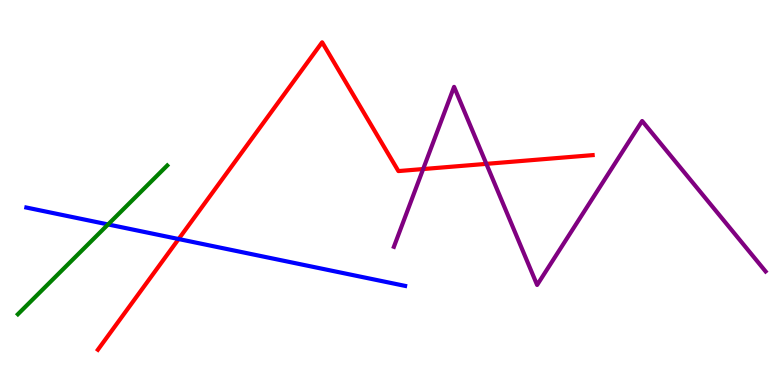[{'lines': ['blue', 'red'], 'intersections': [{'x': 2.3, 'y': 3.79}]}, {'lines': ['green', 'red'], 'intersections': []}, {'lines': ['purple', 'red'], 'intersections': [{'x': 5.46, 'y': 5.61}, {'x': 6.28, 'y': 5.74}]}, {'lines': ['blue', 'green'], 'intersections': [{'x': 1.39, 'y': 4.17}]}, {'lines': ['blue', 'purple'], 'intersections': []}, {'lines': ['green', 'purple'], 'intersections': []}]